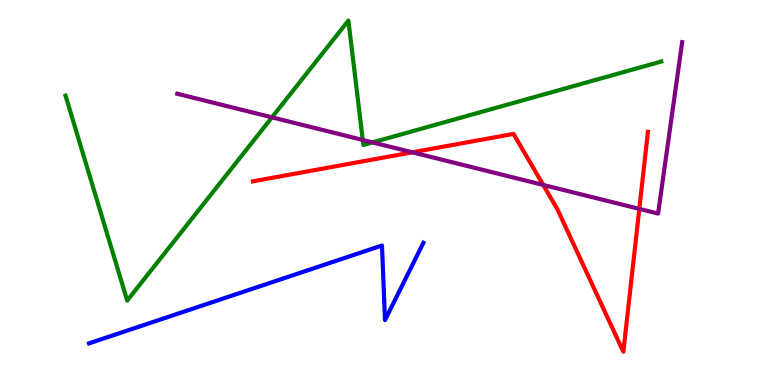[{'lines': ['blue', 'red'], 'intersections': []}, {'lines': ['green', 'red'], 'intersections': []}, {'lines': ['purple', 'red'], 'intersections': [{'x': 5.32, 'y': 6.04}, {'x': 7.01, 'y': 5.2}, {'x': 8.25, 'y': 4.57}]}, {'lines': ['blue', 'green'], 'intersections': []}, {'lines': ['blue', 'purple'], 'intersections': []}, {'lines': ['green', 'purple'], 'intersections': [{'x': 3.51, 'y': 6.95}, {'x': 4.68, 'y': 6.36}, {'x': 4.81, 'y': 6.3}]}]